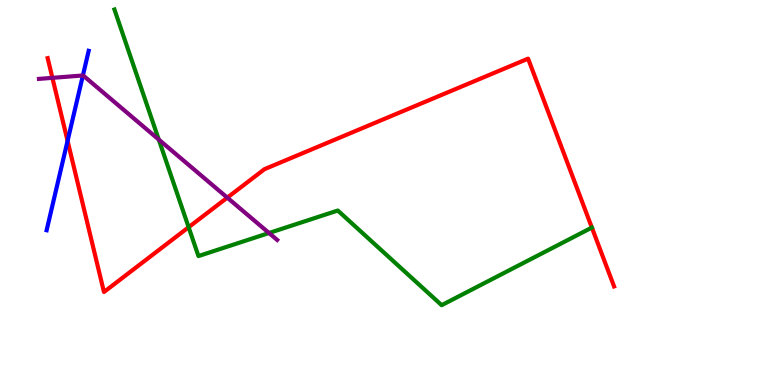[{'lines': ['blue', 'red'], 'intersections': [{'x': 0.872, 'y': 6.34}]}, {'lines': ['green', 'red'], 'intersections': [{'x': 2.43, 'y': 4.1}]}, {'lines': ['purple', 'red'], 'intersections': [{'x': 0.676, 'y': 7.98}, {'x': 2.93, 'y': 4.87}]}, {'lines': ['blue', 'green'], 'intersections': []}, {'lines': ['blue', 'purple'], 'intersections': [{'x': 1.07, 'y': 8.04}]}, {'lines': ['green', 'purple'], 'intersections': [{'x': 2.05, 'y': 6.38}, {'x': 3.47, 'y': 3.95}]}]